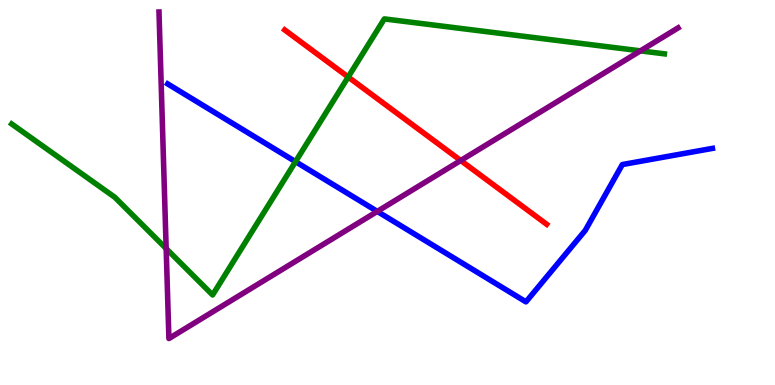[{'lines': ['blue', 'red'], 'intersections': []}, {'lines': ['green', 'red'], 'intersections': [{'x': 4.49, 'y': 8.0}]}, {'lines': ['purple', 'red'], 'intersections': [{'x': 5.94, 'y': 5.83}]}, {'lines': ['blue', 'green'], 'intersections': [{'x': 3.81, 'y': 5.8}]}, {'lines': ['blue', 'purple'], 'intersections': [{'x': 4.87, 'y': 4.51}]}, {'lines': ['green', 'purple'], 'intersections': [{'x': 2.14, 'y': 3.54}, {'x': 8.26, 'y': 8.68}]}]